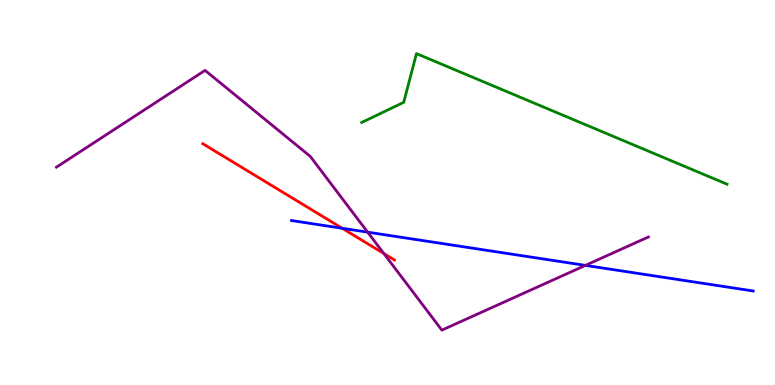[{'lines': ['blue', 'red'], 'intersections': [{'x': 4.42, 'y': 4.07}]}, {'lines': ['green', 'red'], 'intersections': []}, {'lines': ['purple', 'red'], 'intersections': [{'x': 4.95, 'y': 3.41}]}, {'lines': ['blue', 'green'], 'intersections': []}, {'lines': ['blue', 'purple'], 'intersections': [{'x': 4.74, 'y': 3.97}, {'x': 7.55, 'y': 3.11}]}, {'lines': ['green', 'purple'], 'intersections': []}]